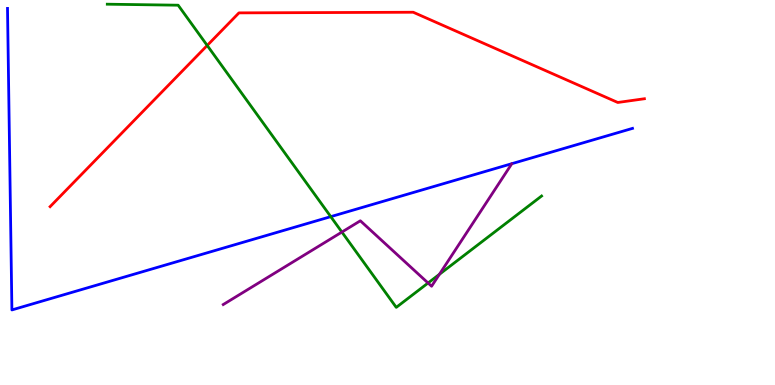[{'lines': ['blue', 'red'], 'intersections': []}, {'lines': ['green', 'red'], 'intersections': [{'x': 2.67, 'y': 8.82}]}, {'lines': ['purple', 'red'], 'intersections': []}, {'lines': ['blue', 'green'], 'intersections': [{'x': 4.27, 'y': 4.37}]}, {'lines': ['blue', 'purple'], 'intersections': []}, {'lines': ['green', 'purple'], 'intersections': [{'x': 4.41, 'y': 3.97}, {'x': 5.52, 'y': 2.65}, {'x': 5.67, 'y': 2.87}]}]